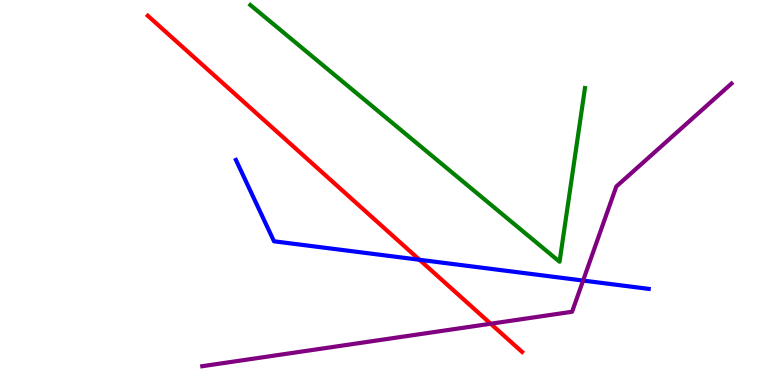[{'lines': ['blue', 'red'], 'intersections': [{'x': 5.41, 'y': 3.25}]}, {'lines': ['green', 'red'], 'intersections': []}, {'lines': ['purple', 'red'], 'intersections': [{'x': 6.33, 'y': 1.59}]}, {'lines': ['blue', 'green'], 'intersections': []}, {'lines': ['blue', 'purple'], 'intersections': [{'x': 7.52, 'y': 2.71}]}, {'lines': ['green', 'purple'], 'intersections': []}]